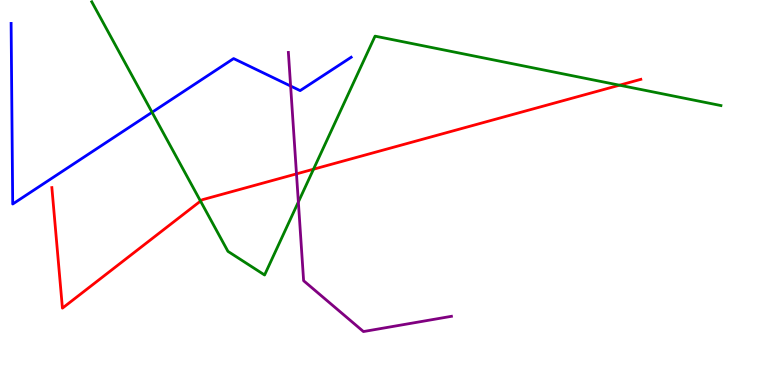[{'lines': ['blue', 'red'], 'intersections': []}, {'lines': ['green', 'red'], 'intersections': [{'x': 2.59, 'y': 4.78}, {'x': 4.05, 'y': 5.61}, {'x': 7.99, 'y': 7.79}]}, {'lines': ['purple', 'red'], 'intersections': [{'x': 3.83, 'y': 5.48}]}, {'lines': ['blue', 'green'], 'intersections': [{'x': 1.96, 'y': 7.08}]}, {'lines': ['blue', 'purple'], 'intersections': [{'x': 3.75, 'y': 7.77}]}, {'lines': ['green', 'purple'], 'intersections': [{'x': 3.85, 'y': 4.75}]}]